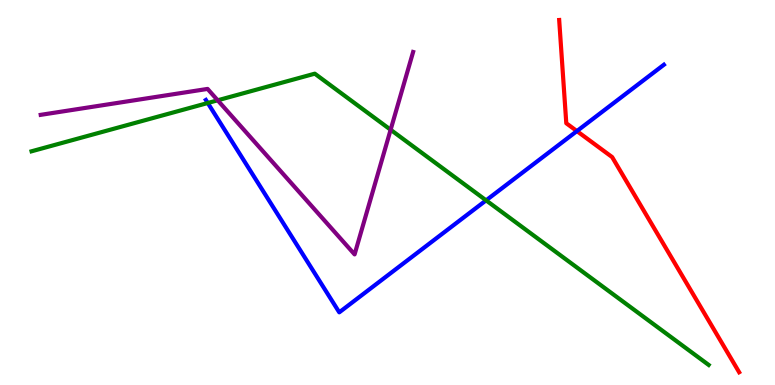[{'lines': ['blue', 'red'], 'intersections': [{'x': 7.44, 'y': 6.6}]}, {'lines': ['green', 'red'], 'intersections': []}, {'lines': ['purple', 'red'], 'intersections': []}, {'lines': ['blue', 'green'], 'intersections': [{'x': 2.68, 'y': 7.32}, {'x': 6.27, 'y': 4.8}]}, {'lines': ['blue', 'purple'], 'intersections': []}, {'lines': ['green', 'purple'], 'intersections': [{'x': 2.81, 'y': 7.4}, {'x': 5.04, 'y': 6.63}]}]